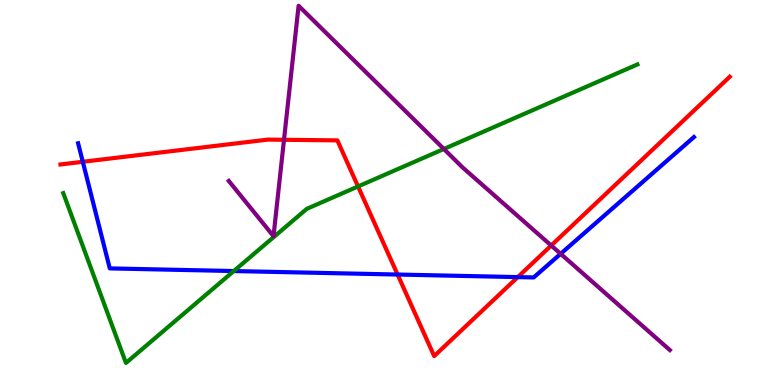[{'lines': ['blue', 'red'], 'intersections': [{'x': 1.07, 'y': 5.8}, {'x': 5.13, 'y': 2.87}, {'x': 6.68, 'y': 2.8}]}, {'lines': ['green', 'red'], 'intersections': [{'x': 4.62, 'y': 5.16}]}, {'lines': ['purple', 'red'], 'intersections': [{'x': 3.66, 'y': 6.37}, {'x': 7.11, 'y': 3.62}]}, {'lines': ['blue', 'green'], 'intersections': [{'x': 3.02, 'y': 2.96}]}, {'lines': ['blue', 'purple'], 'intersections': [{'x': 7.23, 'y': 3.41}]}, {'lines': ['green', 'purple'], 'intersections': [{'x': 5.73, 'y': 6.13}]}]